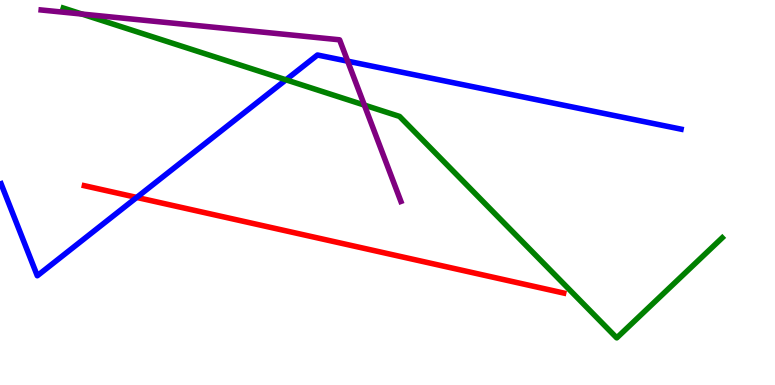[{'lines': ['blue', 'red'], 'intersections': [{'x': 1.76, 'y': 4.87}]}, {'lines': ['green', 'red'], 'intersections': []}, {'lines': ['purple', 'red'], 'intersections': []}, {'lines': ['blue', 'green'], 'intersections': [{'x': 3.69, 'y': 7.93}]}, {'lines': ['blue', 'purple'], 'intersections': [{'x': 4.49, 'y': 8.41}]}, {'lines': ['green', 'purple'], 'intersections': [{'x': 1.06, 'y': 9.63}, {'x': 4.7, 'y': 7.27}]}]